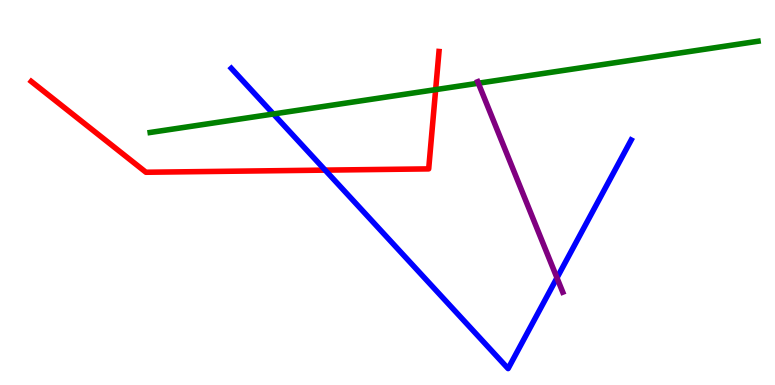[{'lines': ['blue', 'red'], 'intersections': [{'x': 4.2, 'y': 5.58}]}, {'lines': ['green', 'red'], 'intersections': [{'x': 5.62, 'y': 7.67}]}, {'lines': ['purple', 'red'], 'intersections': []}, {'lines': ['blue', 'green'], 'intersections': [{'x': 3.53, 'y': 7.04}]}, {'lines': ['blue', 'purple'], 'intersections': [{'x': 7.19, 'y': 2.78}]}, {'lines': ['green', 'purple'], 'intersections': [{'x': 6.17, 'y': 7.84}]}]